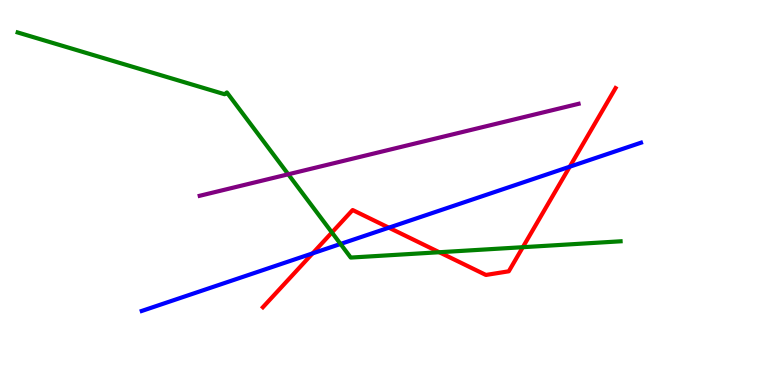[{'lines': ['blue', 'red'], 'intersections': [{'x': 4.03, 'y': 3.42}, {'x': 5.02, 'y': 4.09}, {'x': 7.35, 'y': 5.67}]}, {'lines': ['green', 'red'], 'intersections': [{'x': 4.28, 'y': 3.96}, {'x': 5.67, 'y': 3.45}, {'x': 6.75, 'y': 3.58}]}, {'lines': ['purple', 'red'], 'intersections': []}, {'lines': ['blue', 'green'], 'intersections': [{'x': 4.39, 'y': 3.66}]}, {'lines': ['blue', 'purple'], 'intersections': []}, {'lines': ['green', 'purple'], 'intersections': [{'x': 3.72, 'y': 5.47}]}]